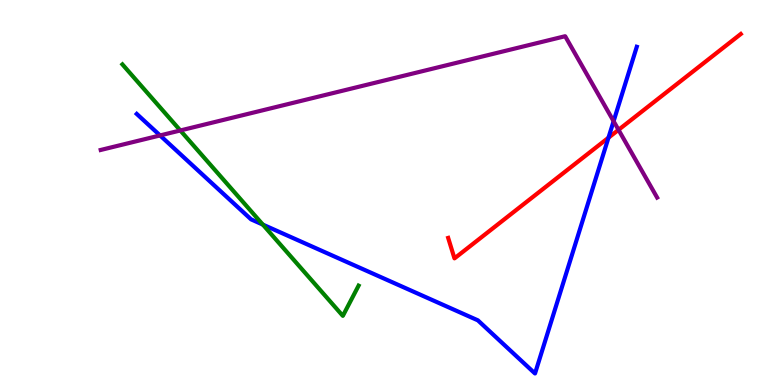[{'lines': ['blue', 'red'], 'intersections': [{'x': 7.85, 'y': 6.42}]}, {'lines': ['green', 'red'], 'intersections': []}, {'lines': ['purple', 'red'], 'intersections': [{'x': 7.98, 'y': 6.63}]}, {'lines': ['blue', 'green'], 'intersections': [{'x': 3.39, 'y': 4.17}]}, {'lines': ['blue', 'purple'], 'intersections': [{'x': 2.07, 'y': 6.48}, {'x': 7.92, 'y': 6.85}]}, {'lines': ['green', 'purple'], 'intersections': [{'x': 2.33, 'y': 6.61}]}]